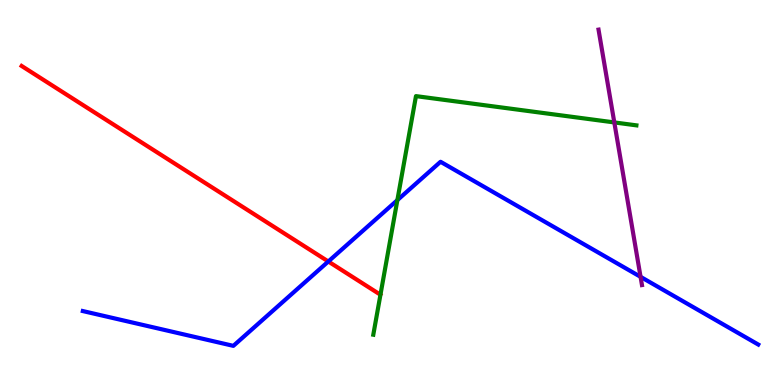[{'lines': ['blue', 'red'], 'intersections': [{'x': 4.24, 'y': 3.21}]}, {'lines': ['green', 'red'], 'intersections': []}, {'lines': ['purple', 'red'], 'intersections': []}, {'lines': ['blue', 'green'], 'intersections': [{'x': 5.13, 'y': 4.8}]}, {'lines': ['blue', 'purple'], 'intersections': [{'x': 8.27, 'y': 2.81}]}, {'lines': ['green', 'purple'], 'intersections': [{'x': 7.93, 'y': 6.82}]}]